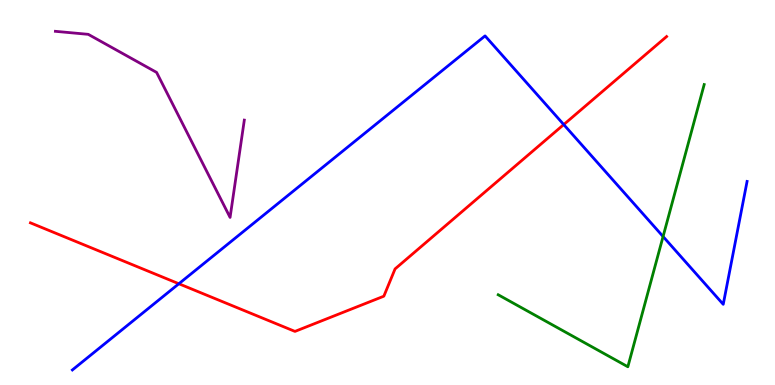[{'lines': ['blue', 'red'], 'intersections': [{'x': 2.31, 'y': 2.63}, {'x': 7.27, 'y': 6.76}]}, {'lines': ['green', 'red'], 'intersections': []}, {'lines': ['purple', 'red'], 'intersections': []}, {'lines': ['blue', 'green'], 'intersections': [{'x': 8.56, 'y': 3.86}]}, {'lines': ['blue', 'purple'], 'intersections': []}, {'lines': ['green', 'purple'], 'intersections': []}]